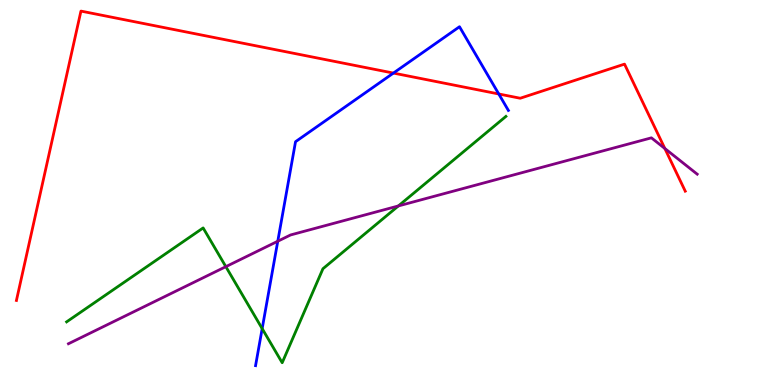[{'lines': ['blue', 'red'], 'intersections': [{'x': 5.08, 'y': 8.1}, {'x': 6.44, 'y': 7.56}]}, {'lines': ['green', 'red'], 'intersections': []}, {'lines': ['purple', 'red'], 'intersections': [{'x': 8.58, 'y': 6.14}]}, {'lines': ['blue', 'green'], 'intersections': [{'x': 3.38, 'y': 1.46}]}, {'lines': ['blue', 'purple'], 'intersections': [{'x': 3.58, 'y': 3.73}]}, {'lines': ['green', 'purple'], 'intersections': [{'x': 2.91, 'y': 3.07}, {'x': 5.14, 'y': 4.65}]}]